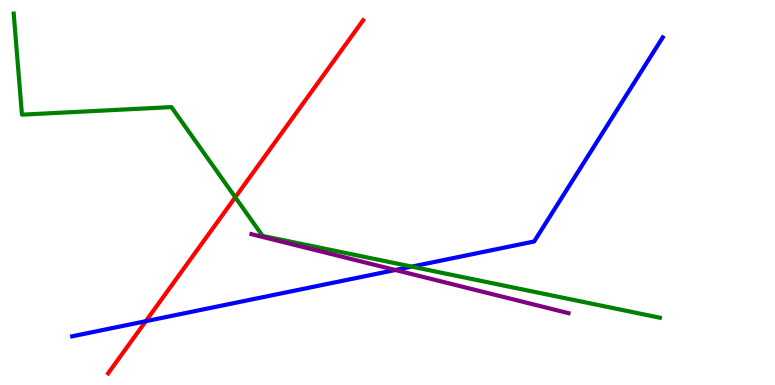[{'lines': ['blue', 'red'], 'intersections': [{'x': 1.88, 'y': 1.66}]}, {'lines': ['green', 'red'], 'intersections': [{'x': 3.04, 'y': 4.88}]}, {'lines': ['purple', 'red'], 'intersections': []}, {'lines': ['blue', 'green'], 'intersections': [{'x': 5.31, 'y': 3.08}]}, {'lines': ['blue', 'purple'], 'intersections': [{'x': 5.1, 'y': 2.99}]}, {'lines': ['green', 'purple'], 'intersections': []}]